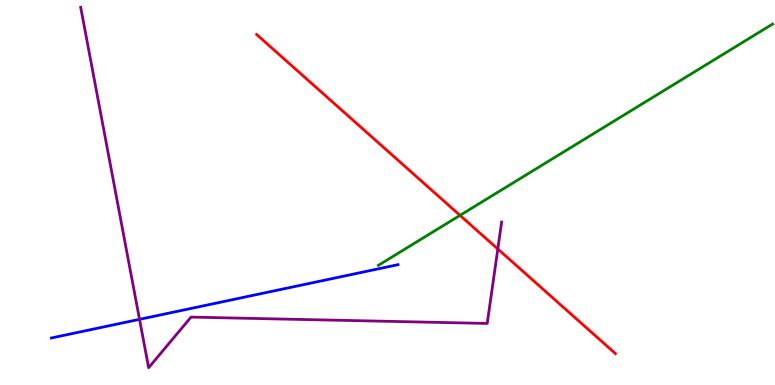[{'lines': ['blue', 'red'], 'intersections': []}, {'lines': ['green', 'red'], 'intersections': [{'x': 5.94, 'y': 4.41}]}, {'lines': ['purple', 'red'], 'intersections': [{'x': 6.42, 'y': 3.53}]}, {'lines': ['blue', 'green'], 'intersections': []}, {'lines': ['blue', 'purple'], 'intersections': [{'x': 1.8, 'y': 1.71}]}, {'lines': ['green', 'purple'], 'intersections': []}]